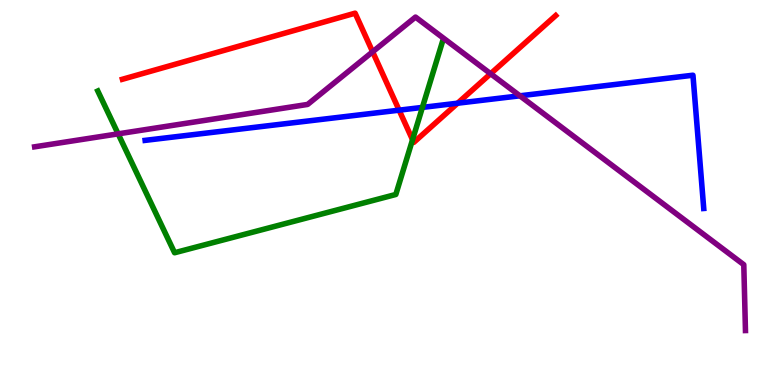[{'lines': ['blue', 'red'], 'intersections': [{'x': 5.15, 'y': 7.14}, {'x': 5.9, 'y': 7.32}]}, {'lines': ['green', 'red'], 'intersections': [{'x': 5.32, 'y': 6.37}]}, {'lines': ['purple', 'red'], 'intersections': [{'x': 4.81, 'y': 8.65}, {'x': 6.33, 'y': 8.09}]}, {'lines': ['blue', 'green'], 'intersections': [{'x': 5.45, 'y': 7.21}]}, {'lines': ['blue', 'purple'], 'intersections': [{'x': 6.71, 'y': 7.51}]}, {'lines': ['green', 'purple'], 'intersections': [{'x': 1.52, 'y': 6.52}]}]